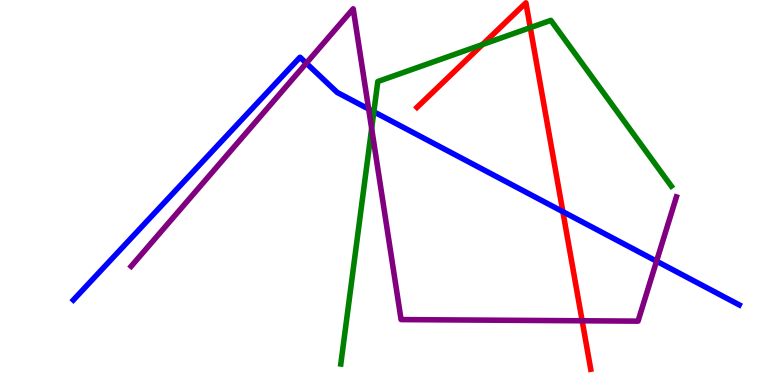[{'lines': ['blue', 'red'], 'intersections': [{'x': 7.26, 'y': 4.5}]}, {'lines': ['green', 'red'], 'intersections': [{'x': 6.23, 'y': 8.84}, {'x': 6.84, 'y': 9.28}]}, {'lines': ['purple', 'red'], 'intersections': [{'x': 7.51, 'y': 1.67}]}, {'lines': ['blue', 'green'], 'intersections': [{'x': 4.82, 'y': 7.1}]}, {'lines': ['blue', 'purple'], 'intersections': [{'x': 3.95, 'y': 8.36}, {'x': 4.76, 'y': 7.17}, {'x': 8.47, 'y': 3.22}]}, {'lines': ['green', 'purple'], 'intersections': [{'x': 4.8, 'y': 6.66}]}]